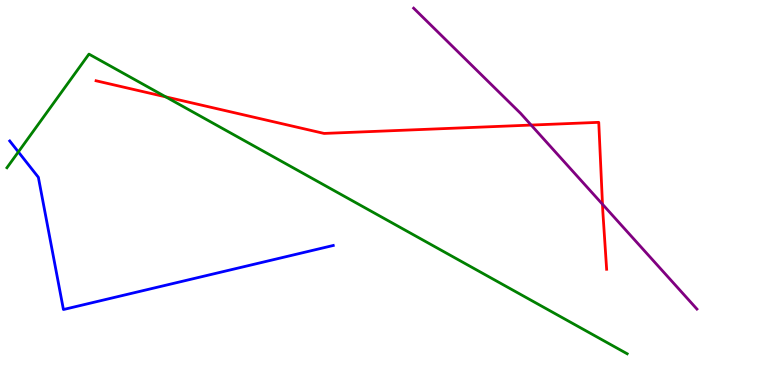[{'lines': ['blue', 'red'], 'intersections': []}, {'lines': ['green', 'red'], 'intersections': [{'x': 2.14, 'y': 7.48}]}, {'lines': ['purple', 'red'], 'intersections': [{'x': 6.85, 'y': 6.75}, {'x': 7.77, 'y': 4.7}]}, {'lines': ['blue', 'green'], 'intersections': [{'x': 0.237, 'y': 6.05}]}, {'lines': ['blue', 'purple'], 'intersections': []}, {'lines': ['green', 'purple'], 'intersections': []}]